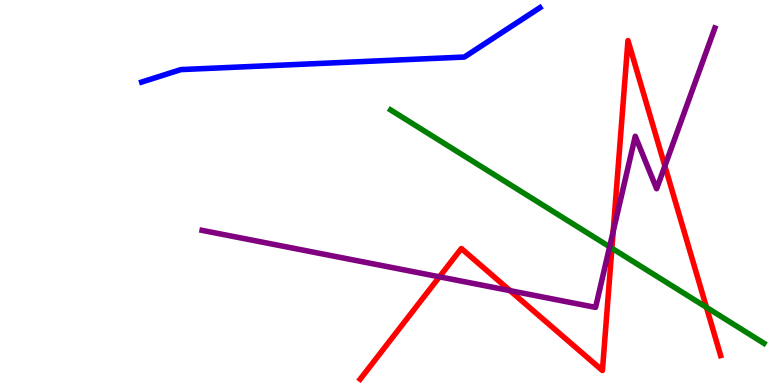[{'lines': ['blue', 'red'], 'intersections': []}, {'lines': ['green', 'red'], 'intersections': [{'x': 7.9, 'y': 3.55}, {'x': 9.12, 'y': 2.02}]}, {'lines': ['purple', 'red'], 'intersections': [{'x': 5.67, 'y': 2.81}, {'x': 6.58, 'y': 2.45}, {'x': 7.91, 'y': 3.99}, {'x': 8.58, 'y': 5.69}]}, {'lines': ['blue', 'green'], 'intersections': []}, {'lines': ['blue', 'purple'], 'intersections': []}, {'lines': ['green', 'purple'], 'intersections': [{'x': 7.87, 'y': 3.59}]}]